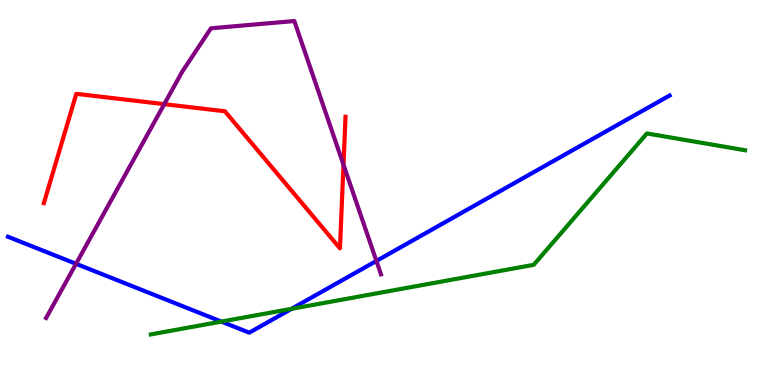[{'lines': ['blue', 'red'], 'intersections': []}, {'lines': ['green', 'red'], 'intersections': []}, {'lines': ['purple', 'red'], 'intersections': [{'x': 2.12, 'y': 7.29}, {'x': 4.43, 'y': 5.72}]}, {'lines': ['blue', 'green'], 'intersections': [{'x': 2.86, 'y': 1.65}, {'x': 3.76, 'y': 1.98}]}, {'lines': ['blue', 'purple'], 'intersections': [{'x': 0.981, 'y': 3.15}, {'x': 4.86, 'y': 3.22}]}, {'lines': ['green', 'purple'], 'intersections': []}]